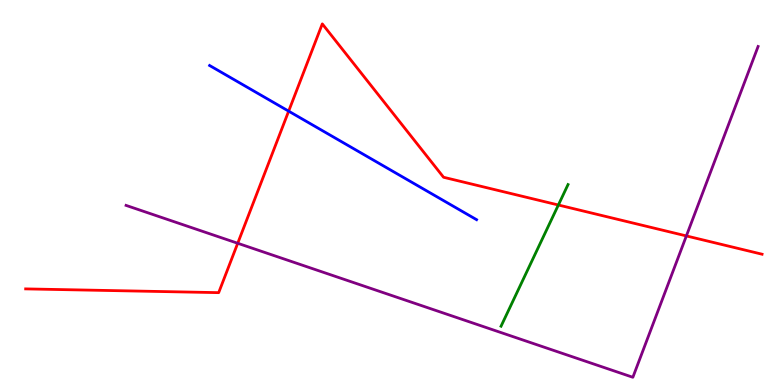[{'lines': ['blue', 'red'], 'intersections': [{'x': 3.72, 'y': 7.11}]}, {'lines': ['green', 'red'], 'intersections': [{'x': 7.2, 'y': 4.68}]}, {'lines': ['purple', 'red'], 'intersections': [{'x': 3.07, 'y': 3.68}, {'x': 8.86, 'y': 3.87}]}, {'lines': ['blue', 'green'], 'intersections': []}, {'lines': ['blue', 'purple'], 'intersections': []}, {'lines': ['green', 'purple'], 'intersections': []}]